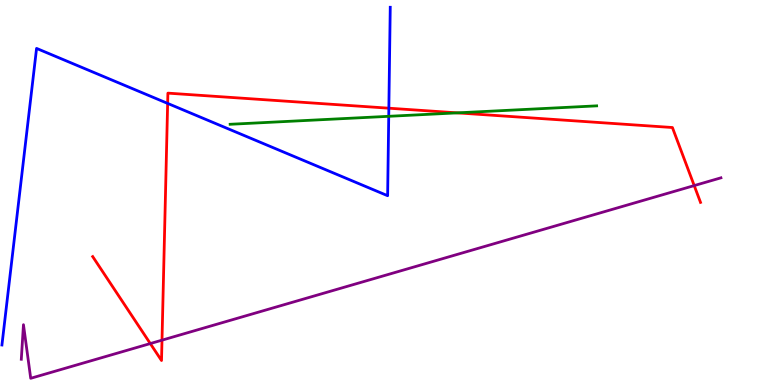[{'lines': ['blue', 'red'], 'intersections': [{'x': 2.16, 'y': 7.31}, {'x': 5.02, 'y': 7.19}]}, {'lines': ['green', 'red'], 'intersections': [{'x': 5.9, 'y': 7.07}]}, {'lines': ['purple', 'red'], 'intersections': [{'x': 1.94, 'y': 1.08}, {'x': 2.09, 'y': 1.16}, {'x': 8.96, 'y': 5.18}]}, {'lines': ['blue', 'green'], 'intersections': [{'x': 5.02, 'y': 6.98}]}, {'lines': ['blue', 'purple'], 'intersections': []}, {'lines': ['green', 'purple'], 'intersections': []}]